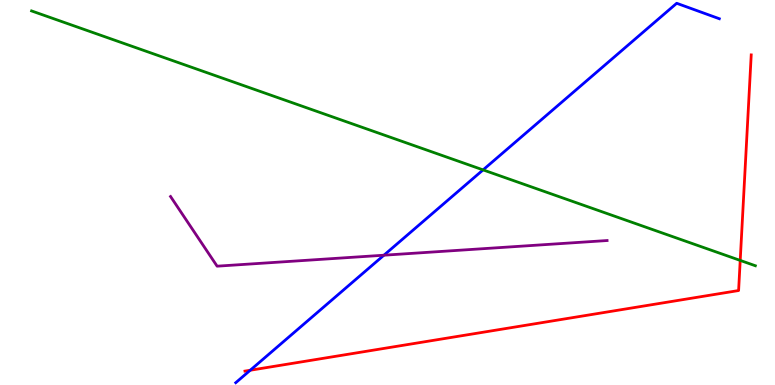[{'lines': ['blue', 'red'], 'intersections': [{'x': 3.23, 'y': 0.383}]}, {'lines': ['green', 'red'], 'intersections': [{'x': 9.55, 'y': 3.24}]}, {'lines': ['purple', 'red'], 'intersections': []}, {'lines': ['blue', 'green'], 'intersections': [{'x': 6.23, 'y': 5.59}]}, {'lines': ['blue', 'purple'], 'intersections': [{'x': 4.95, 'y': 3.37}]}, {'lines': ['green', 'purple'], 'intersections': []}]